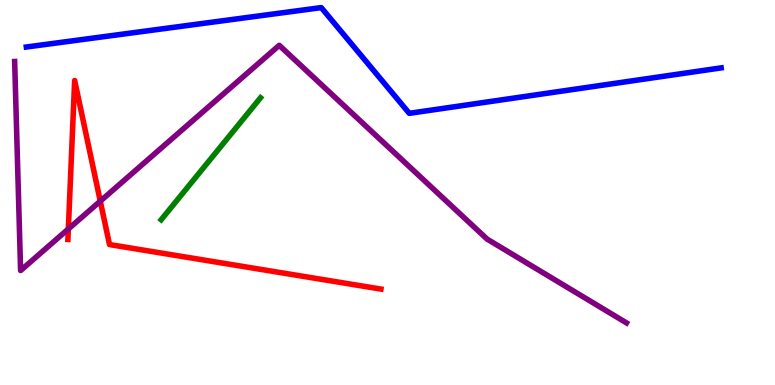[{'lines': ['blue', 'red'], 'intersections': []}, {'lines': ['green', 'red'], 'intersections': []}, {'lines': ['purple', 'red'], 'intersections': [{'x': 0.882, 'y': 4.05}, {'x': 1.29, 'y': 4.78}]}, {'lines': ['blue', 'green'], 'intersections': []}, {'lines': ['blue', 'purple'], 'intersections': []}, {'lines': ['green', 'purple'], 'intersections': []}]